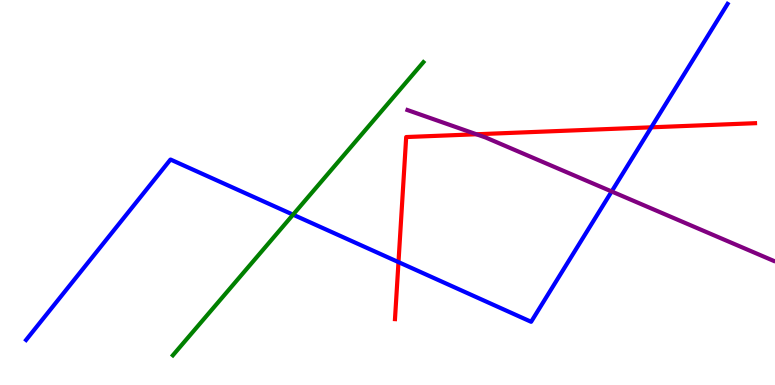[{'lines': ['blue', 'red'], 'intersections': [{'x': 5.14, 'y': 3.19}, {'x': 8.4, 'y': 6.69}]}, {'lines': ['green', 'red'], 'intersections': []}, {'lines': ['purple', 'red'], 'intersections': [{'x': 6.15, 'y': 6.51}]}, {'lines': ['blue', 'green'], 'intersections': [{'x': 3.78, 'y': 4.42}]}, {'lines': ['blue', 'purple'], 'intersections': [{'x': 7.89, 'y': 5.03}]}, {'lines': ['green', 'purple'], 'intersections': []}]